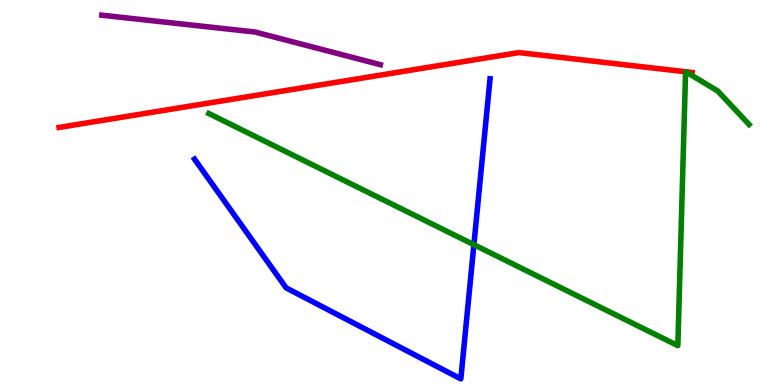[{'lines': ['blue', 'red'], 'intersections': []}, {'lines': ['green', 'red'], 'intersections': [{'x': 8.85, 'y': 8.14}, {'x': 8.85, 'y': 8.14}]}, {'lines': ['purple', 'red'], 'intersections': []}, {'lines': ['blue', 'green'], 'intersections': [{'x': 6.11, 'y': 3.64}]}, {'lines': ['blue', 'purple'], 'intersections': []}, {'lines': ['green', 'purple'], 'intersections': []}]